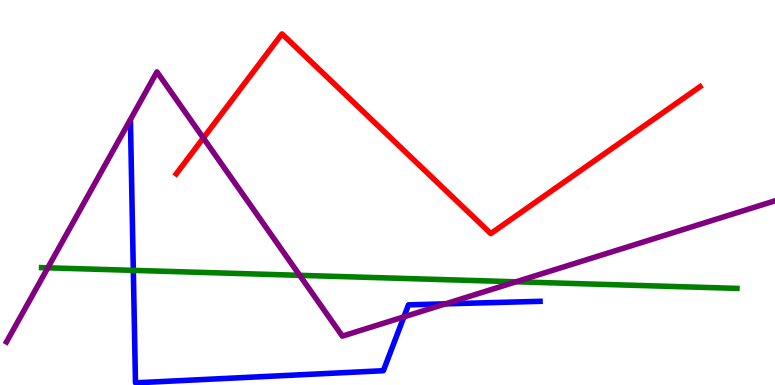[{'lines': ['blue', 'red'], 'intersections': []}, {'lines': ['green', 'red'], 'intersections': []}, {'lines': ['purple', 'red'], 'intersections': [{'x': 2.62, 'y': 6.42}]}, {'lines': ['blue', 'green'], 'intersections': [{'x': 1.72, 'y': 2.98}]}, {'lines': ['blue', 'purple'], 'intersections': [{'x': 5.21, 'y': 1.77}, {'x': 5.75, 'y': 2.11}]}, {'lines': ['green', 'purple'], 'intersections': [{'x': 0.617, 'y': 3.04}, {'x': 3.87, 'y': 2.85}, {'x': 6.66, 'y': 2.68}]}]